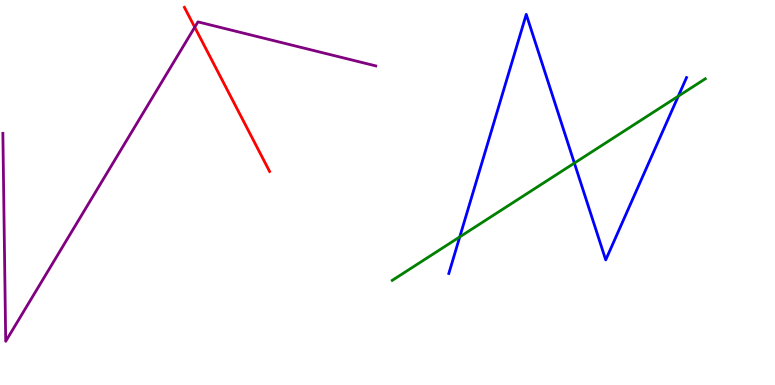[{'lines': ['blue', 'red'], 'intersections': []}, {'lines': ['green', 'red'], 'intersections': []}, {'lines': ['purple', 'red'], 'intersections': [{'x': 2.51, 'y': 9.29}]}, {'lines': ['blue', 'green'], 'intersections': [{'x': 5.93, 'y': 3.85}, {'x': 7.41, 'y': 5.76}, {'x': 8.75, 'y': 7.5}]}, {'lines': ['blue', 'purple'], 'intersections': []}, {'lines': ['green', 'purple'], 'intersections': []}]